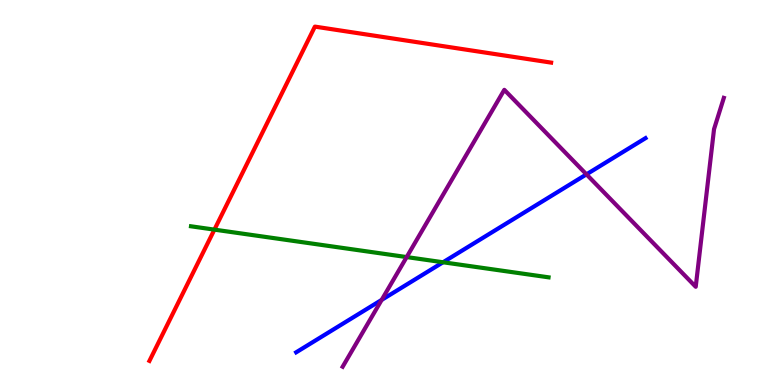[{'lines': ['blue', 'red'], 'intersections': []}, {'lines': ['green', 'red'], 'intersections': [{'x': 2.77, 'y': 4.04}]}, {'lines': ['purple', 'red'], 'intersections': []}, {'lines': ['blue', 'green'], 'intersections': [{'x': 5.72, 'y': 3.19}]}, {'lines': ['blue', 'purple'], 'intersections': [{'x': 4.92, 'y': 2.21}, {'x': 7.57, 'y': 5.47}]}, {'lines': ['green', 'purple'], 'intersections': [{'x': 5.25, 'y': 3.32}]}]